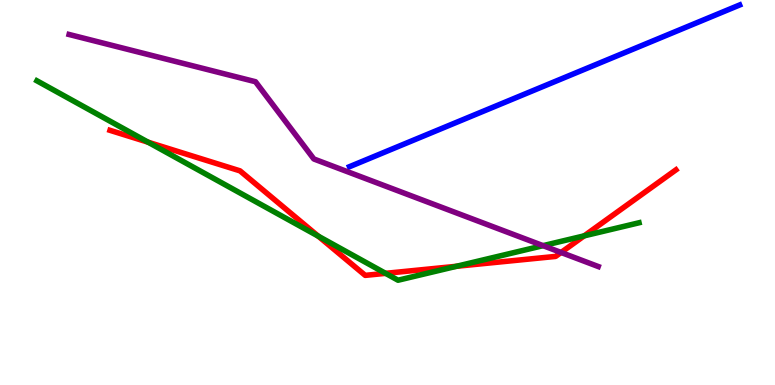[{'lines': ['blue', 'red'], 'intersections': []}, {'lines': ['green', 'red'], 'intersections': [{'x': 1.91, 'y': 6.31}, {'x': 4.11, 'y': 3.87}, {'x': 4.98, 'y': 2.9}, {'x': 5.89, 'y': 3.08}, {'x': 7.54, 'y': 3.87}]}, {'lines': ['purple', 'red'], 'intersections': [{'x': 7.24, 'y': 3.44}]}, {'lines': ['blue', 'green'], 'intersections': []}, {'lines': ['blue', 'purple'], 'intersections': []}, {'lines': ['green', 'purple'], 'intersections': [{'x': 7.01, 'y': 3.62}]}]